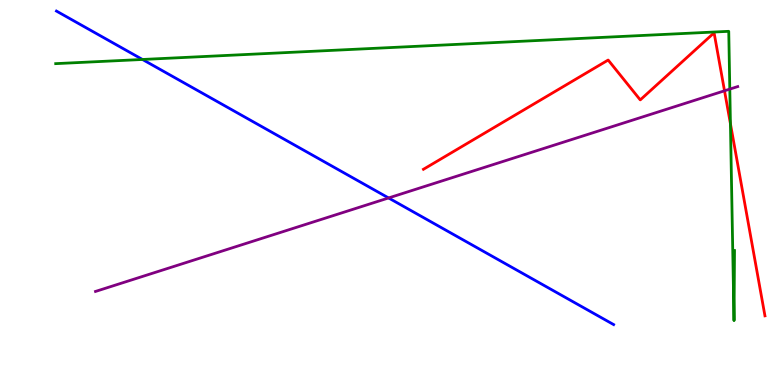[{'lines': ['blue', 'red'], 'intersections': []}, {'lines': ['green', 'red'], 'intersections': [{'x': 9.42, 'y': 6.79}]}, {'lines': ['purple', 'red'], 'intersections': [{'x': 9.35, 'y': 7.64}]}, {'lines': ['blue', 'green'], 'intersections': [{'x': 1.84, 'y': 8.46}]}, {'lines': ['blue', 'purple'], 'intersections': [{'x': 5.01, 'y': 4.86}]}, {'lines': ['green', 'purple'], 'intersections': [{'x': 9.42, 'y': 7.69}]}]